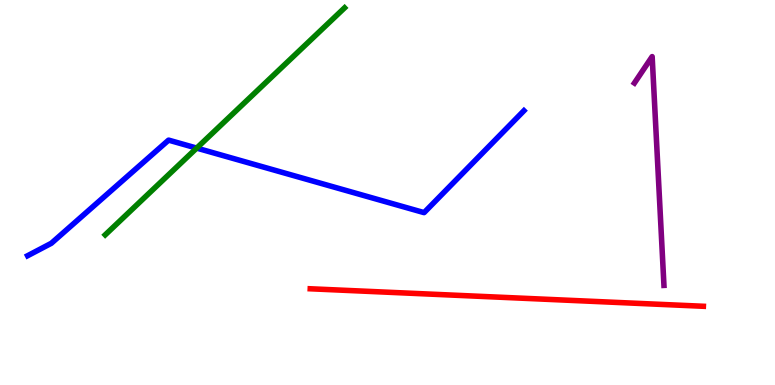[{'lines': ['blue', 'red'], 'intersections': []}, {'lines': ['green', 'red'], 'intersections': []}, {'lines': ['purple', 'red'], 'intersections': []}, {'lines': ['blue', 'green'], 'intersections': [{'x': 2.54, 'y': 6.15}]}, {'lines': ['blue', 'purple'], 'intersections': []}, {'lines': ['green', 'purple'], 'intersections': []}]